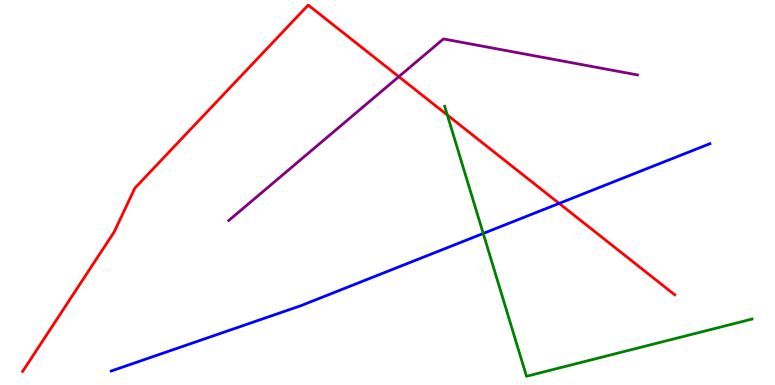[{'lines': ['blue', 'red'], 'intersections': [{'x': 7.21, 'y': 4.72}]}, {'lines': ['green', 'red'], 'intersections': [{'x': 5.77, 'y': 7.01}]}, {'lines': ['purple', 'red'], 'intersections': [{'x': 5.15, 'y': 8.01}]}, {'lines': ['blue', 'green'], 'intersections': [{'x': 6.24, 'y': 3.94}]}, {'lines': ['blue', 'purple'], 'intersections': []}, {'lines': ['green', 'purple'], 'intersections': []}]